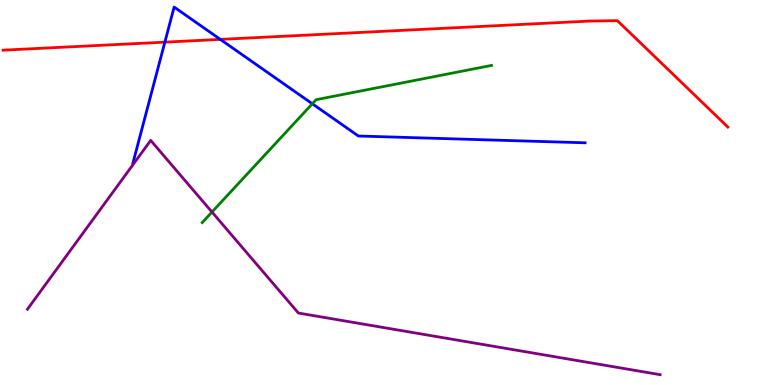[{'lines': ['blue', 'red'], 'intersections': [{'x': 2.13, 'y': 8.91}, {'x': 2.84, 'y': 8.98}]}, {'lines': ['green', 'red'], 'intersections': []}, {'lines': ['purple', 'red'], 'intersections': []}, {'lines': ['blue', 'green'], 'intersections': [{'x': 4.03, 'y': 7.3}]}, {'lines': ['blue', 'purple'], 'intersections': []}, {'lines': ['green', 'purple'], 'intersections': [{'x': 2.74, 'y': 4.49}]}]